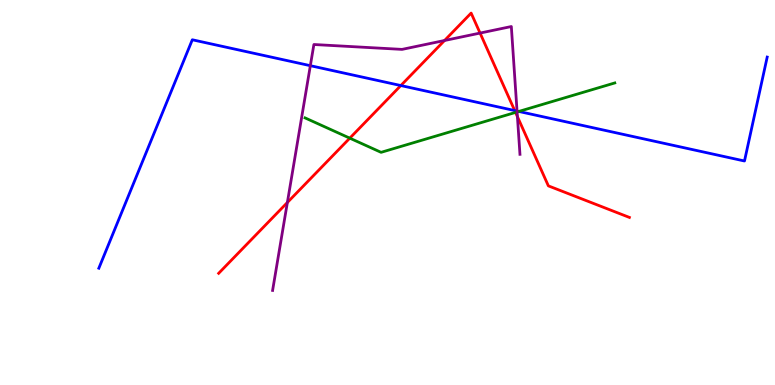[{'lines': ['blue', 'red'], 'intersections': [{'x': 5.17, 'y': 7.78}, {'x': 6.64, 'y': 7.13}]}, {'lines': ['green', 'red'], 'intersections': [{'x': 4.51, 'y': 6.41}, {'x': 6.65, 'y': 7.08}]}, {'lines': ['purple', 'red'], 'intersections': [{'x': 3.71, 'y': 4.74}, {'x': 5.74, 'y': 8.95}, {'x': 6.19, 'y': 9.14}, {'x': 6.68, 'y': 6.97}]}, {'lines': ['blue', 'green'], 'intersections': [{'x': 6.69, 'y': 7.11}]}, {'lines': ['blue', 'purple'], 'intersections': [{'x': 4.0, 'y': 8.29}, {'x': 6.67, 'y': 7.12}]}, {'lines': ['green', 'purple'], 'intersections': [{'x': 6.67, 'y': 7.09}]}]